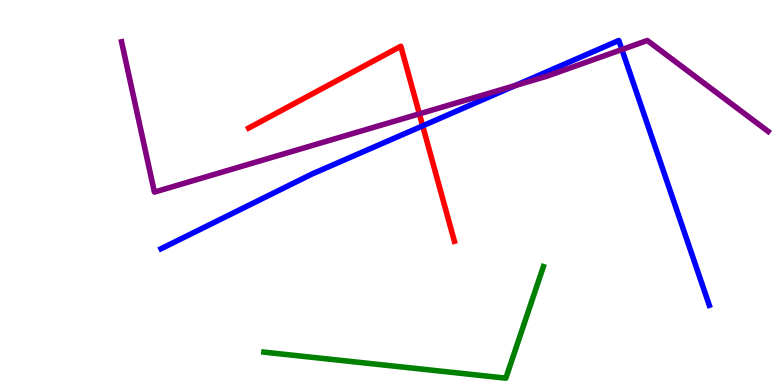[{'lines': ['blue', 'red'], 'intersections': [{'x': 5.45, 'y': 6.73}]}, {'lines': ['green', 'red'], 'intersections': []}, {'lines': ['purple', 'red'], 'intersections': [{'x': 5.41, 'y': 7.04}]}, {'lines': ['blue', 'green'], 'intersections': []}, {'lines': ['blue', 'purple'], 'intersections': [{'x': 6.65, 'y': 7.78}, {'x': 8.02, 'y': 8.71}]}, {'lines': ['green', 'purple'], 'intersections': []}]